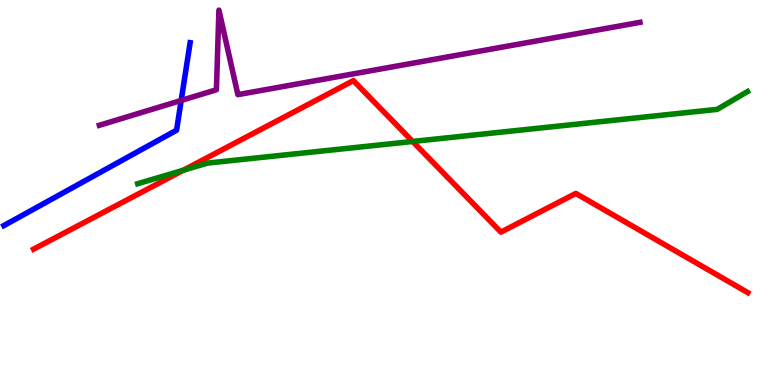[{'lines': ['blue', 'red'], 'intersections': []}, {'lines': ['green', 'red'], 'intersections': [{'x': 2.37, 'y': 5.58}, {'x': 5.32, 'y': 6.33}]}, {'lines': ['purple', 'red'], 'intersections': []}, {'lines': ['blue', 'green'], 'intersections': []}, {'lines': ['blue', 'purple'], 'intersections': [{'x': 2.34, 'y': 7.39}]}, {'lines': ['green', 'purple'], 'intersections': []}]